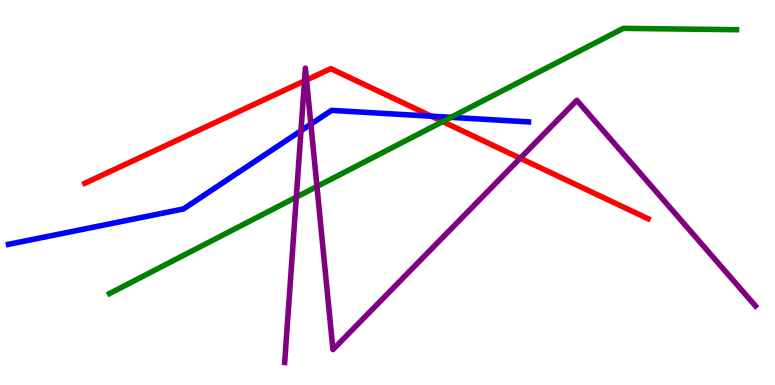[{'lines': ['blue', 'red'], 'intersections': [{'x': 5.57, 'y': 6.98}]}, {'lines': ['green', 'red'], 'intersections': [{'x': 5.71, 'y': 6.84}]}, {'lines': ['purple', 'red'], 'intersections': [{'x': 3.93, 'y': 7.9}, {'x': 3.96, 'y': 7.92}, {'x': 6.71, 'y': 5.89}]}, {'lines': ['blue', 'green'], 'intersections': [{'x': 5.82, 'y': 6.95}]}, {'lines': ['blue', 'purple'], 'intersections': [{'x': 3.88, 'y': 6.6}, {'x': 4.01, 'y': 6.78}]}, {'lines': ['green', 'purple'], 'intersections': [{'x': 3.82, 'y': 4.88}, {'x': 4.09, 'y': 5.16}]}]